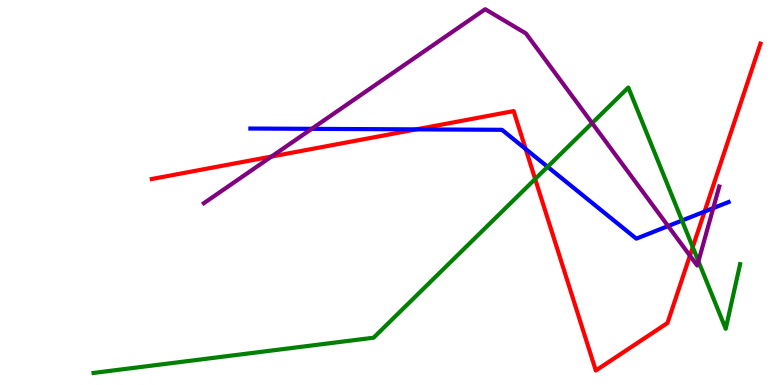[{'lines': ['blue', 'red'], 'intersections': [{'x': 5.37, 'y': 6.64}, {'x': 6.78, 'y': 6.13}, {'x': 9.09, 'y': 4.5}]}, {'lines': ['green', 'red'], 'intersections': [{'x': 6.91, 'y': 5.35}, {'x': 8.94, 'y': 3.58}]}, {'lines': ['purple', 'red'], 'intersections': [{'x': 3.5, 'y': 5.93}, {'x': 8.9, 'y': 3.36}]}, {'lines': ['blue', 'green'], 'intersections': [{'x': 7.07, 'y': 5.67}, {'x': 8.8, 'y': 4.27}]}, {'lines': ['blue', 'purple'], 'intersections': [{'x': 4.02, 'y': 6.65}, {'x': 8.62, 'y': 4.13}, {'x': 9.2, 'y': 4.59}]}, {'lines': ['green', 'purple'], 'intersections': [{'x': 7.64, 'y': 6.8}, {'x': 9.01, 'y': 3.21}]}]